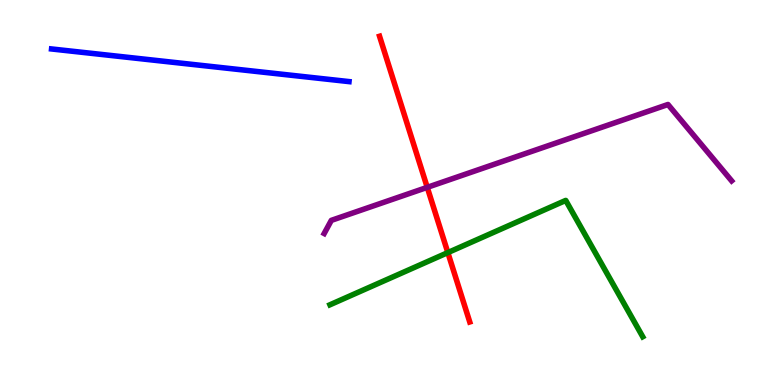[{'lines': ['blue', 'red'], 'intersections': []}, {'lines': ['green', 'red'], 'intersections': [{'x': 5.78, 'y': 3.44}]}, {'lines': ['purple', 'red'], 'intersections': [{'x': 5.51, 'y': 5.13}]}, {'lines': ['blue', 'green'], 'intersections': []}, {'lines': ['blue', 'purple'], 'intersections': []}, {'lines': ['green', 'purple'], 'intersections': []}]